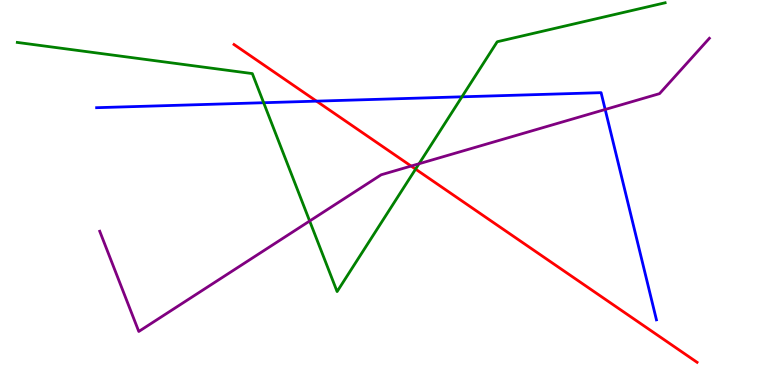[{'lines': ['blue', 'red'], 'intersections': [{'x': 4.08, 'y': 7.37}]}, {'lines': ['green', 'red'], 'intersections': [{'x': 5.36, 'y': 5.61}]}, {'lines': ['purple', 'red'], 'intersections': [{'x': 5.3, 'y': 5.69}]}, {'lines': ['blue', 'green'], 'intersections': [{'x': 3.4, 'y': 7.33}, {'x': 5.96, 'y': 7.49}]}, {'lines': ['blue', 'purple'], 'intersections': [{'x': 7.81, 'y': 7.16}]}, {'lines': ['green', 'purple'], 'intersections': [{'x': 4.0, 'y': 4.26}, {'x': 5.41, 'y': 5.75}]}]